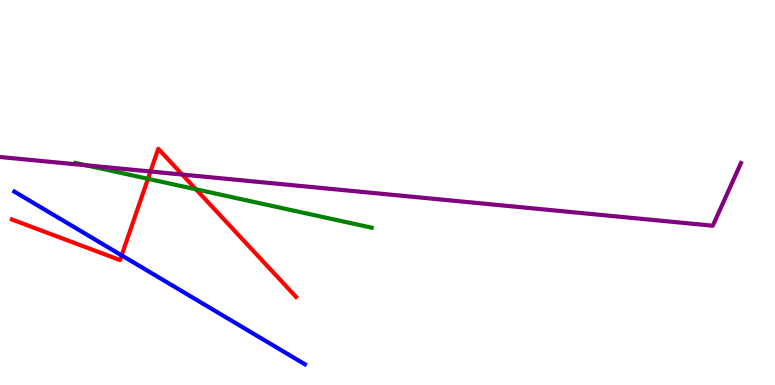[{'lines': ['blue', 'red'], 'intersections': [{'x': 1.57, 'y': 3.37}]}, {'lines': ['green', 'red'], 'intersections': [{'x': 1.91, 'y': 5.36}, {'x': 2.53, 'y': 5.08}]}, {'lines': ['purple', 'red'], 'intersections': [{'x': 1.94, 'y': 5.55}, {'x': 2.35, 'y': 5.47}]}, {'lines': ['blue', 'green'], 'intersections': []}, {'lines': ['blue', 'purple'], 'intersections': []}, {'lines': ['green', 'purple'], 'intersections': [{'x': 1.11, 'y': 5.71}]}]